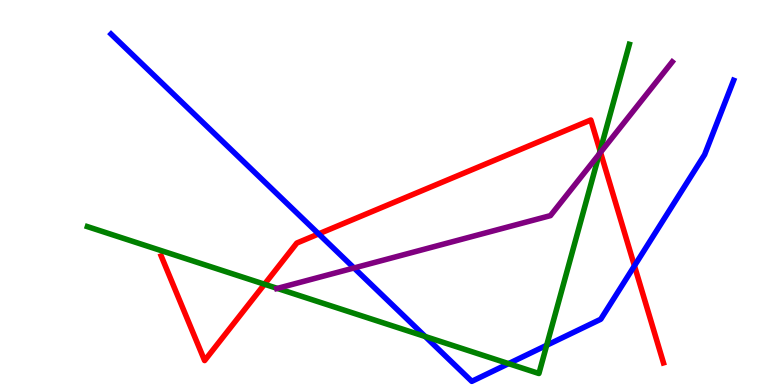[{'lines': ['blue', 'red'], 'intersections': [{'x': 4.11, 'y': 3.92}, {'x': 8.19, 'y': 3.1}]}, {'lines': ['green', 'red'], 'intersections': [{'x': 3.41, 'y': 2.62}, {'x': 7.74, 'y': 6.08}]}, {'lines': ['purple', 'red'], 'intersections': [{'x': 7.75, 'y': 6.04}]}, {'lines': ['blue', 'green'], 'intersections': [{'x': 5.49, 'y': 1.26}, {'x': 6.56, 'y': 0.555}, {'x': 7.05, 'y': 1.03}]}, {'lines': ['blue', 'purple'], 'intersections': [{'x': 4.57, 'y': 3.04}]}, {'lines': ['green', 'purple'], 'intersections': [{'x': 3.58, 'y': 2.51}, {'x': 7.73, 'y': 6.0}]}]